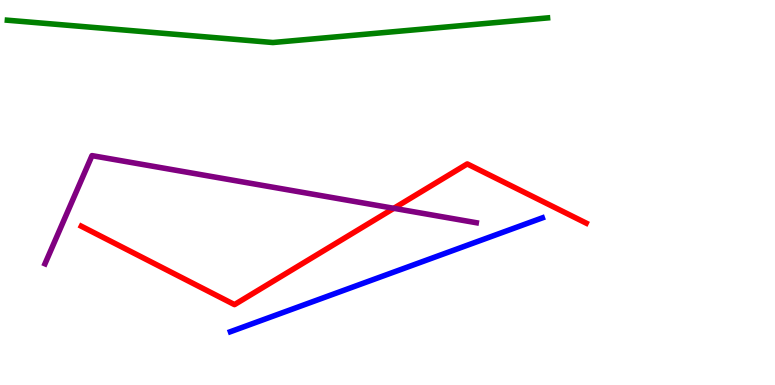[{'lines': ['blue', 'red'], 'intersections': []}, {'lines': ['green', 'red'], 'intersections': []}, {'lines': ['purple', 'red'], 'intersections': [{'x': 5.08, 'y': 4.59}]}, {'lines': ['blue', 'green'], 'intersections': []}, {'lines': ['blue', 'purple'], 'intersections': []}, {'lines': ['green', 'purple'], 'intersections': []}]